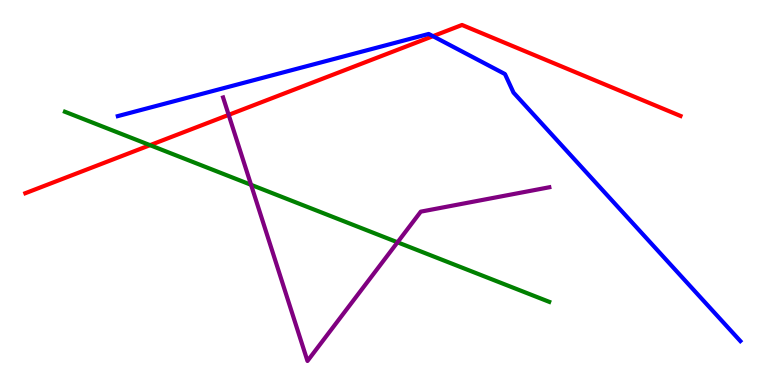[{'lines': ['blue', 'red'], 'intersections': [{'x': 5.59, 'y': 9.06}]}, {'lines': ['green', 'red'], 'intersections': [{'x': 1.94, 'y': 6.23}]}, {'lines': ['purple', 'red'], 'intersections': [{'x': 2.95, 'y': 7.02}]}, {'lines': ['blue', 'green'], 'intersections': []}, {'lines': ['blue', 'purple'], 'intersections': []}, {'lines': ['green', 'purple'], 'intersections': [{'x': 3.24, 'y': 5.2}, {'x': 5.13, 'y': 3.71}]}]